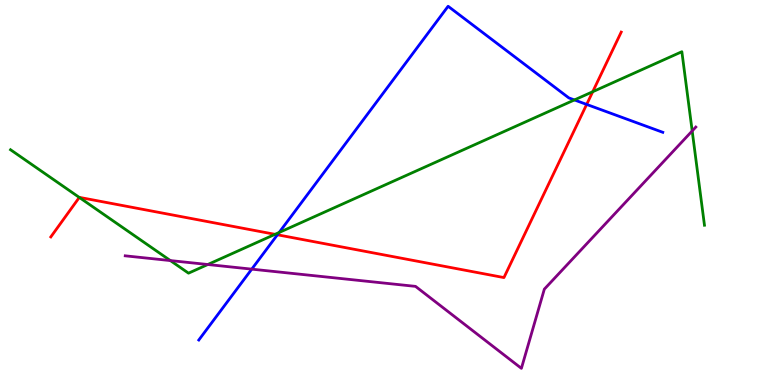[{'lines': ['blue', 'red'], 'intersections': [{'x': 3.58, 'y': 3.9}, {'x': 7.57, 'y': 7.29}]}, {'lines': ['green', 'red'], 'intersections': [{'x': 1.02, 'y': 4.87}, {'x': 3.55, 'y': 3.91}, {'x': 7.65, 'y': 7.62}]}, {'lines': ['purple', 'red'], 'intersections': []}, {'lines': ['blue', 'green'], 'intersections': [{'x': 3.6, 'y': 3.96}, {'x': 7.41, 'y': 7.4}]}, {'lines': ['blue', 'purple'], 'intersections': [{'x': 3.25, 'y': 3.01}]}, {'lines': ['green', 'purple'], 'intersections': [{'x': 2.2, 'y': 3.23}, {'x': 2.68, 'y': 3.13}, {'x': 8.93, 'y': 6.6}]}]